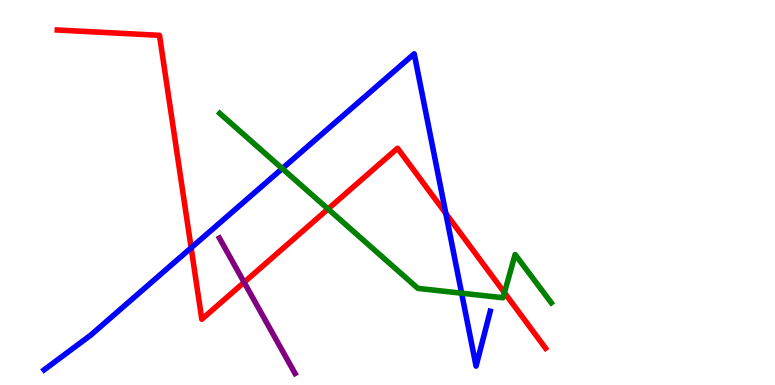[{'lines': ['blue', 'red'], 'intersections': [{'x': 2.47, 'y': 3.56}, {'x': 5.75, 'y': 4.46}]}, {'lines': ['green', 'red'], 'intersections': [{'x': 4.23, 'y': 4.57}, {'x': 6.51, 'y': 2.4}]}, {'lines': ['purple', 'red'], 'intersections': [{'x': 3.15, 'y': 2.67}]}, {'lines': ['blue', 'green'], 'intersections': [{'x': 3.64, 'y': 5.62}, {'x': 5.96, 'y': 2.38}]}, {'lines': ['blue', 'purple'], 'intersections': []}, {'lines': ['green', 'purple'], 'intersections': []}]